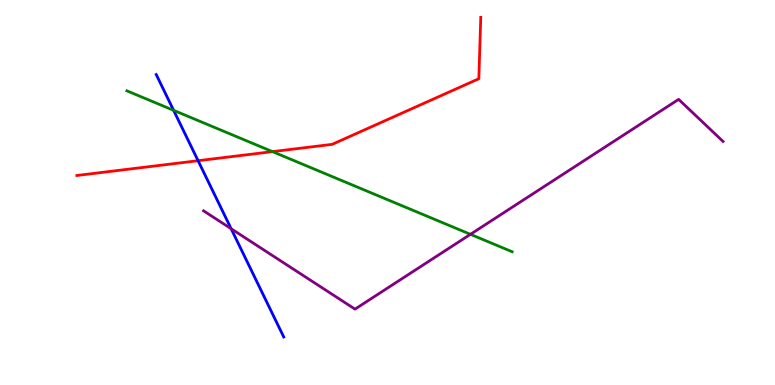[{'lines': ['blue', 'red'], 'intersections': [{'x': 2.56, 'y': 5.83}]}, {'lines': ['green', 'red'], 'intersections': [{'x': 3.52, 'y': 6.06}]}, {'lines': ['purple', 'red'], 'intersections': []}, {'lines': ['blue', 'green'], 'intersections': [{'x': 2.24, 'y': 7.13}]}, {'lines': ['blue', 'purple'], 'intersections': [{'x': 2.98, 'y': 4.06}]}, {'lines': ['green', 'purple'], 'intersections': [{'x': 6.07, 'y': 3.91}]}]